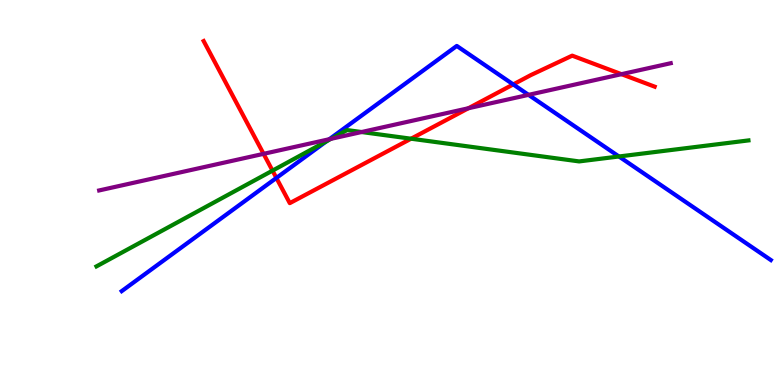[{'lines': ['blue', 'red'], 'intersections': [{'x': 3.57, 'y': 5.38}, {'x': 6.62, 'y': 7.81}]}, {'lines': ['green', 'red'], 'intersections': [{'x': 3.52, 'y': 5.57}, {'x': 5.3, 'y': 6.4}]}, {'lines': ['purple', 'red'], 'intersections': [{'x': 3.4, 'y': 6.0}, {'x': 6.04, 'y': 7.19}, {'x': 8.02, 'y': 8.07}]}, {'lines': ['blue', 'green'], 'intersections': [{'x': 4.21, 'y': 6.33}, {'x': 7.99, 'y': 5.94}]}, {'lines': ['blue', 'purple'], 'intersections': [{'x': 4.25, 'y': 6.38}, {'x': 6.82, 'y': 7.54}]}, {'lines': ['green', 'purple'], 'intersections': [{'x': 4.27, 'y': 6.39}, {'x': 4.67, 'y': 6.57}]}]